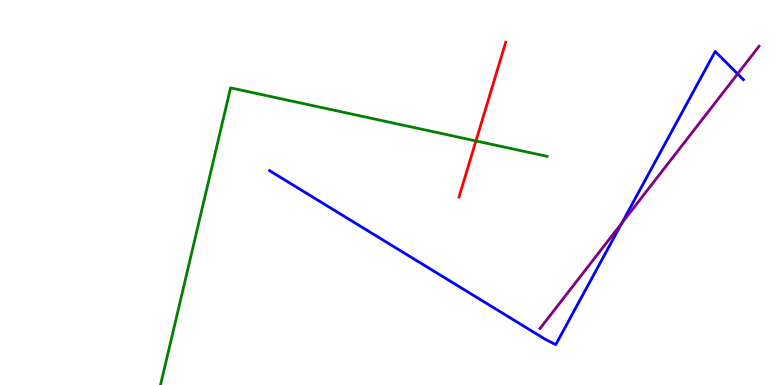[{'lines': ['blue', 'red'], 'intersections': []}, {'lines': ['green', 'red'], 'intersections': [{'x': 6.14, 'y': 6.34}]}, {'lines': ['purple', 'red'], 'intersections': []}, {'lines': ['blue', 'green'], 'intersections': []}, {'lines': ['blue', 'purple'], 'intersections': [{'x': 8.02, 'y': 4.21}, {'x': 9.52, 'y': 8.08}]}, {'lines': ['green', 'purple'], 'intersections': []}]